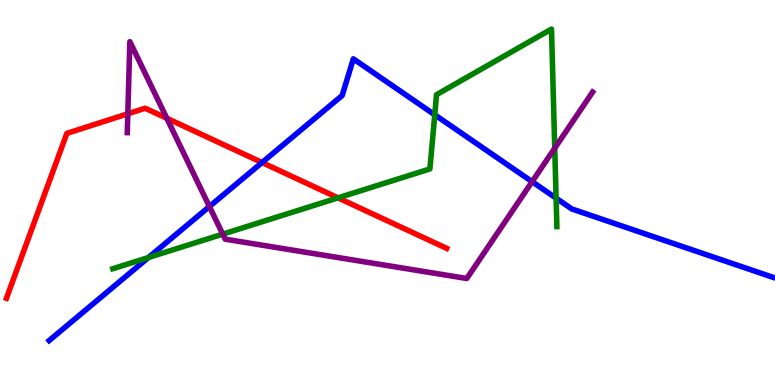[{'lines': ['blue', 'red'], 'intersections': [{'x': 3.38, 'y': 5.78}]}, {'lines': ['green', 'red'], 'intersections': [{'x': 4.36, 'y': 4.86}]}, {'lines': ['purple', 'red'], 'intersections': [{'x': 1.65, 'y': 7.04}, {'x': 2.15, 'y': 6.93}]}, {'lines': ['blue', 'green'], 'intersections': [{'x': 1.92, 'y': 3.31}, {'x': 5.61, 'y': 7.02}, {'x': 7.18, 'y': 4.85}]}, {'lines': ['blue', 'purple'], 'intersections': [{'x': 2.7, 'y': 4.64}, {'x': 6.87, 'y': 5.28}]}, {'lines': ['green', 'purple'], 'intersections': [{'x': 2.87, 'y': 3.92}, {'x': 7.16, 'y': 6.15}]}]